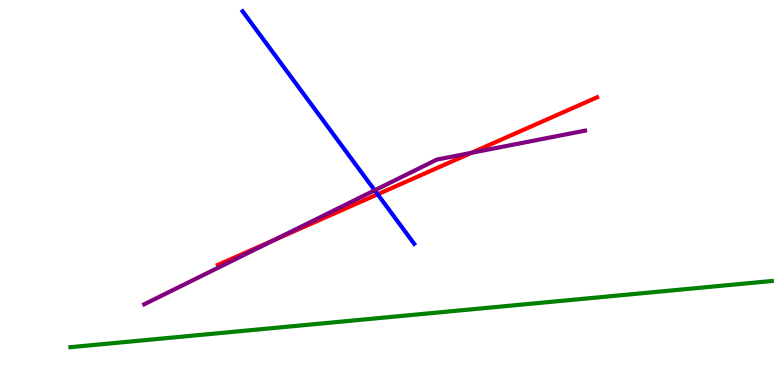[{'lines': ['blue', 'red'], 'intersections': [{'x': 4.87, 'y': 4.95}]}, {'lines': ['green', 'red'], 'intersections': []}, {'lines': ['purple', 'red'], 'intersections': [{'x': 3.54, 'y': 3.76}, {'x': 6.08, 'y': 6.03}]}, {'lines': ['blue', 'green'], 'intersections': []}, {'lines': ['blue', 'purple'], 'intersections': [{'x': 4.83, 'y': 5.06}]}, {'lines': ['green', 'purple'], 'intersections': []}]